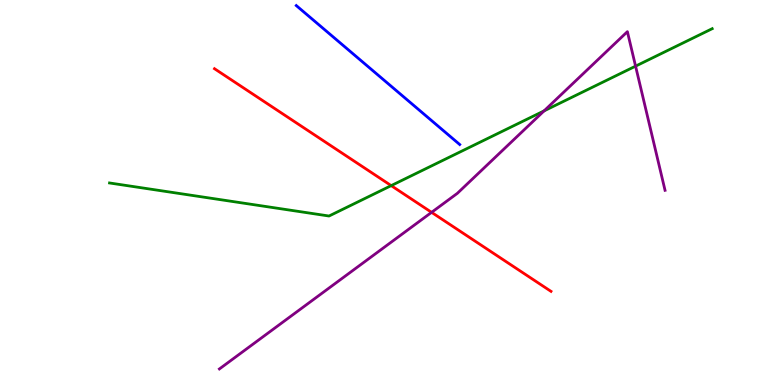[{'lines': ['blue', 'red'], 'intersections': []}, {'lines': ['green', 'red'], 'intersections': [{'x': 5.05, 'y': 5.18}]}, {'lines': ['purple', 'red'], 'intersections': [{'x': 5.57, 'y': 4.48}]}, {'lines': ['blue', 'green'], 'intersections': []}, {'lines': ['blue', 'purple'], 'intersections': []}, {'lines': ['green', 'purple'], 'intersections': [{'x': 7.02, 'y': 7.12}, {'x': 8.2, 'y': 8.28}]}]